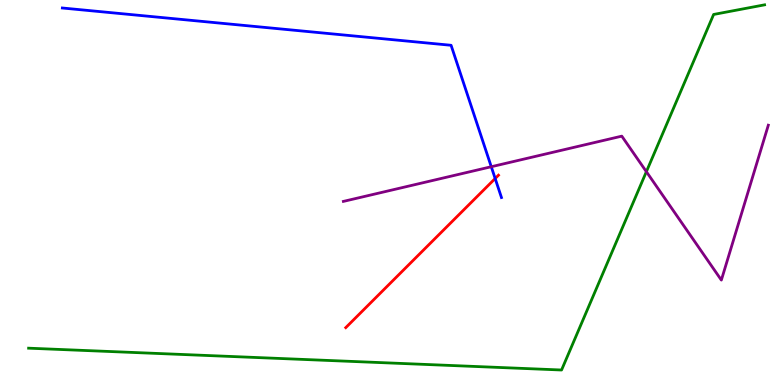[{'lines': ['blue', 'red'], 'intersections': [{'x': 6.39, 'y': 5.36}]}, {'lines': ['green', 'red'], 'intersections': []}, {'lines': ['purple', 'red'], 'intersections': []}, {'lines': ['blue', 'green'], 'intersections': []}, {'lines': ['blue', 'purple'], 'intersections': [{'x': 6.34, 'y': 5.67}]}, {'lines': ['green', 'purple'], 'intersections': [{'x': 8.34, 'y': 5.54}]}]